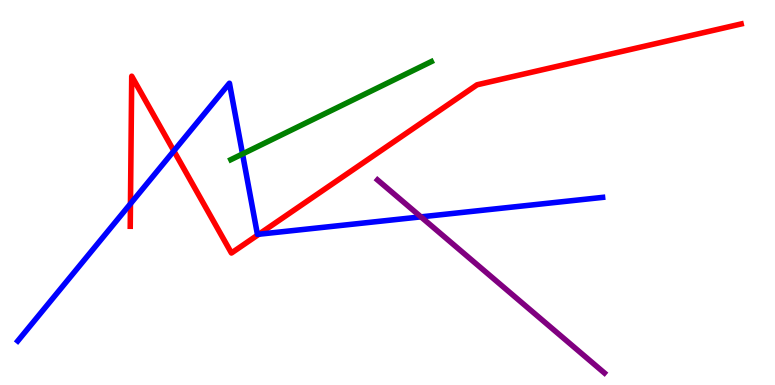[{'lines': ['blue', 'red'], 'intersections': [{'x': 1.68, 'y': 4.71}, {'x': 2.24, 'y': 6.08}, {'x': 3.34, 'y': 3.92}]}, {'lines': ['green', 'red'], 'intersections': []}, {'lines': ['purple', 'red'], 'intersections': []}, {'lines': ['blue', 'green'], 'intersections': [{'x': 3.13, 'y': 6.0}]}, {'lines': ['blue', 'purple'], 'intersections': [{'x': 5.43, 'y': 4.37}]}, {'lines': ['green', 'purple'], 'intersections': []}]